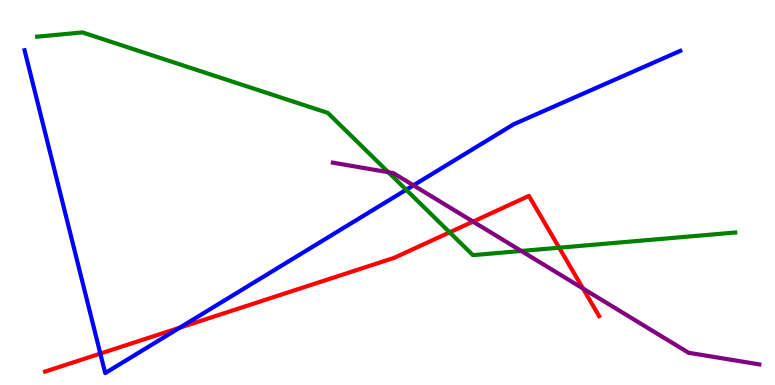[{'lines': ['blue', 'red'], 'intersections': [{'x': 1.29, 'y': 0.816}, {'x': 2.32, 'y': 1.49}]}, {'lines': ['green', 'red'], 'intersections': [{'x': 5.8, 'y': 3.97}, {'x': 7.22, 'y': 3.57}]}, {'lines': ['purple', 'red'], 'intersections': [{'x': 6.1, 'y': 4.24}, {'x': 7.52, 'y': 2.51}]}, {'lines': ['blue', 'green'], 'intersections': [{'x': 5.24, 'y': 5.07}]}, {'lines': ['blue', 'purple'], 'intersections': [{'x': 5.33, 'y': 5.19}]}, {'lines': ['green', 'purple'], 'intersections': [{'x': 5.01, 'y': 5.53}, {'x': 6.73, 'y': 3.48}]}]